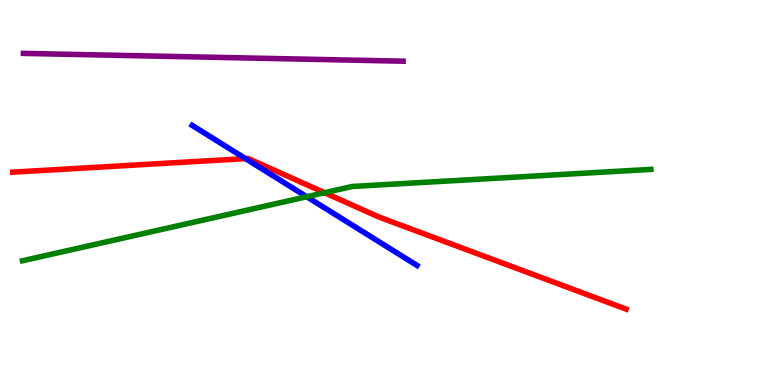[{'lines': ['blue', 'red'], 'intersections': [{'x': 3.17, 'y': 5.88}]}, {'lines': ['green', 'red'], 'intersections': [{'x': 4.19, 'y': 4.99}]}, {'lines': ['purple', 'red'], 'intersections': []}, {'lines': ['blue', 'green'], 'intersections': [{'x': 3.96, 'y': 4.89}]}, {'lines': ['blue', 'purple'], 'intersections': []}, {'lines': ['green', 'purple'], 'intersections': []}]